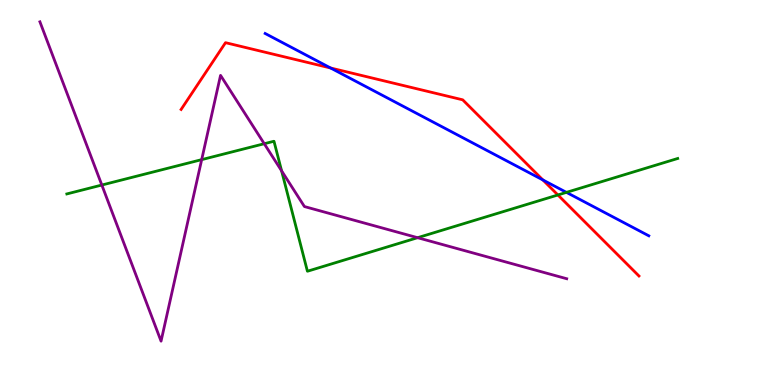[{'lines': ['blue', 'red'], 'intersections': [{'x': 4.27, 'y': 8.23}, {'x': 7.0, 'y': 5.33}]}, {'lines': ['green', 'red'], 'intersections': [{'x': 7.2, 'y': 4.94}]}, {'lines': ['purple', 'red'], 'intersections': []}, {'lines': ['blue', 'green'], 'intersections': [{'x': 7.31, 'y': 5.0}]}, {'lines': ['blue', 'purple'], 'intersections': []}, {'lines': ['green', 'purple'], 'intersections': [{'x': 1.31, 'y': 5.19}, {'x': 2.6, 'y': 5.85}, {'x': 3.41, 'y': 6.27}, {'x': 3.63, 'y': 5.56}, {'x': 5.39, 'y': 3.83}]}]